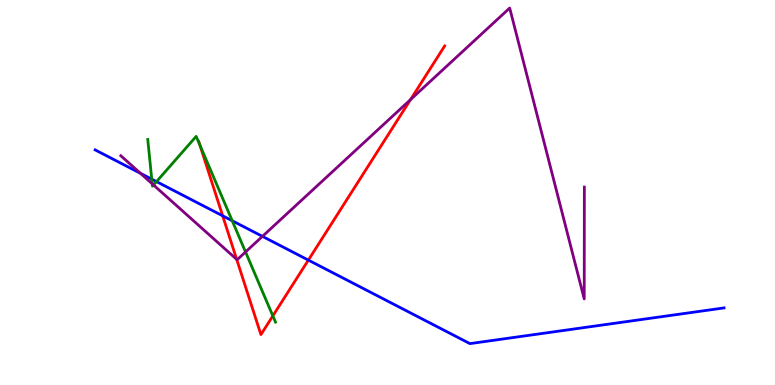[{'lines': ['blue', 'red'], 'intersections': [{'x': 2.87, 'y': 4.39}, {'x': 3.98, 'y': 3.24}]}, {'lines': ['green', 'red'], 'intersections': [{'x': 2.58, 'y': 6.23}, {'x': 3.52, 'y': 1.8}]}, {'lines': ['purple', 'red'], 'intersections': [{'x': 3.05, 'y': 3.26}, {'x': 5.3, 'y': 7.41}]}, {'lines': ['blue', 'green'], 'intersections': [{'x': 1.96, 'y': 5.35}, {'x': 2.02, 'y': 5.28}, {'x': 3.0, 'y': 4.27}]}, {'lines': ['blue', 'purple'], 'intersections': [{'x': 1.81, 'y': 5.5}, {'x': 3.39, 'y': 3.86}]}, {'lines': ['green', 'purple'], 'intersections': [{'x': 1.96, 'y': 5.23}, {'x': 1.98, 'y': 5.19}, {'x': 3.17, 'y': 3.46}]}]